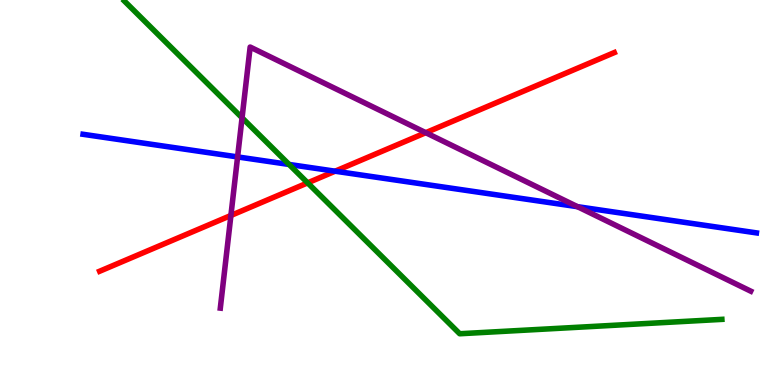[{'lines': ['blue', 'red'], 'intersections': [{'x': 4.32, 'y': 5.55}]}, {'lines': ['green', 'red'], 'intersections': [{'x': 3.97, 'y': 5.25}]}, {'lines': ['purple', 'red'], 'intersections': [{'x': 2.98, 'y': 4.4}, {'x': 5.49, 'y': 6.55}]}, {'lines': ['blue', 'green'], 'intersections': [{'x': 3.73, 'y': 5.73}]}, {'lines': ['blue', 'purple'], 'intersections': [{'x': 3.07, 'y': 5.92}, {'x': 7.45, 'y': 4.63}]}, {'lines': ['green', 'purple'], 'intersections': [{'x': 3.12, 'y': 6.94}]}]